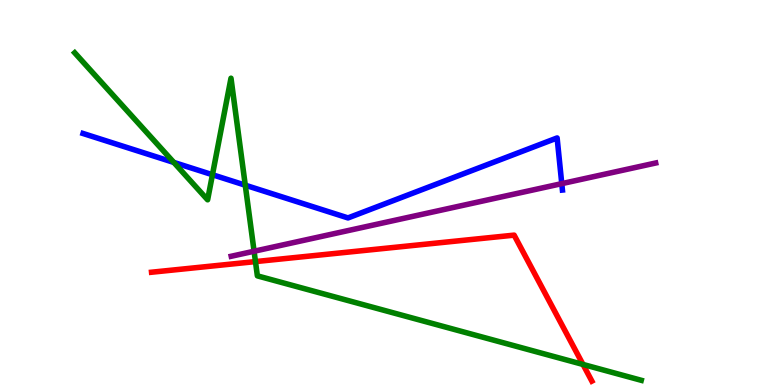[{'lines': ['blue', 'red'], 'intersections': []}, {'lines': ['green', 'red'], 'intersections': [{'x': 3.3, 'y': 3.21}, {'x': 7.52, 'y': 0.534}]}, {'lines': ['purple', 'red'], 'intersections': []}, {'lines': ['blue', 'green'], 'intersections': [{'x': 2.24, 'y': 5.78}, {'x': 2.74, 'y': 5.46}, {'x': 3.16, 'y': 5.19}]}, {'lines': ['blue', 'purple'], 'intersections': [{'x': 7.25, 'y': 5.23}]}, {'lines': ['green', 'purple'], 'intersections': [{'x': 3.28, 'y': 3.47}]}]